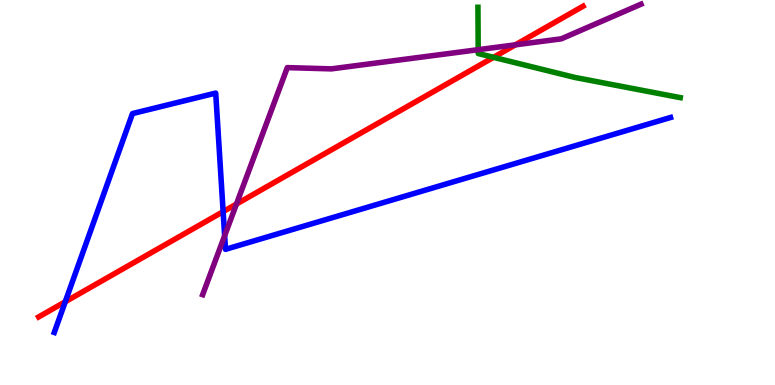[{'lines': ['blue', 'red'], 'intersections': [{'x': 0.842, 'y': 2.16}, {'x': 2.88, 'y': 4.5}]}, {'lines': ['green', 'red'], 'intersections': [{'x': 6.37, 'y': 8.51}]}, {'lines': ['purple', 'red'], 'intersections': [{'x': 3.05, 'y': 4.7}, {'x': 6.65, 'y': 8.84}]}, {'lines': ['blue', 'green'], 'intersections': []}, {'lines': ['blue', 'purple'], 'intersections': [{'x': 2.9, 'y': 3.88}]}, {'lines': ['green', 'purple'], 'intersections': [{'x': 6.17, 'y': 8.71}]}]